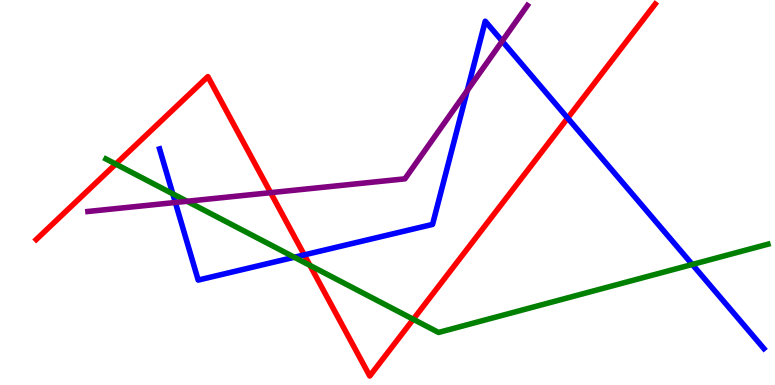[{'lines': ['blue', 'red'], 'intersections': [{'x': 3.93, 'y': 3.38}, {'x': 7.32, 'y': 6.93}]}, {'lines': ['green', 'red'], 'intersections': [{'x': 1.49, 'y': 5.74}, {'x': 4.0, 'y': 3.11}, {'x': 5.33, 'y': 1.71}]}, {'lines': ['purple', 'red'], 'intersections': [{'x': 3.49, 'y': 5.0}]}, {'lines': ['blue', 'green'], 'intersections': [{'x': 2.23, 'y': 4.97}, {'x': 3.8, 'y': 3.32}, {'x': 8.93, 'y': 3.13}]}, {'lines': ['blue', 'purple'], 'intersections': [{'x': 2.26, 'y': 4.74}, {'x': 6.03, 'y': 7.65}, {'x': 6.48, 'y': 8.93}]}, {'lines': ['green', 'purple'], 'intersections': [{'x': 2.41, 'y': 4.77}]}]